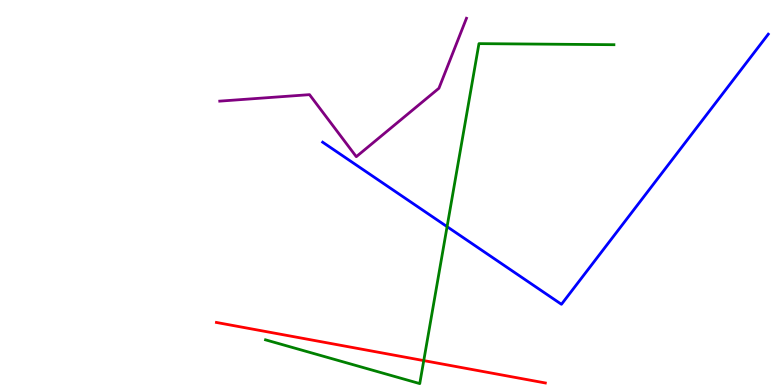[{'lines': ['blue', 'red'], 'intersections': []}, {'lines': ['green', 'red'], 'intersections': [{'x': 5.47, 'y': 0.634}]}, {'lines': ['purple', 'red'], 'intersections': []}, {'lines': ['blue', 'green'], 'intersections': [{'x': 5.77, 'y': 4.11}]}, {'lines': ['blue', 'purple'], 'intersections': []}, {'lines': ['green', 'purple'], 'intersections': []}]